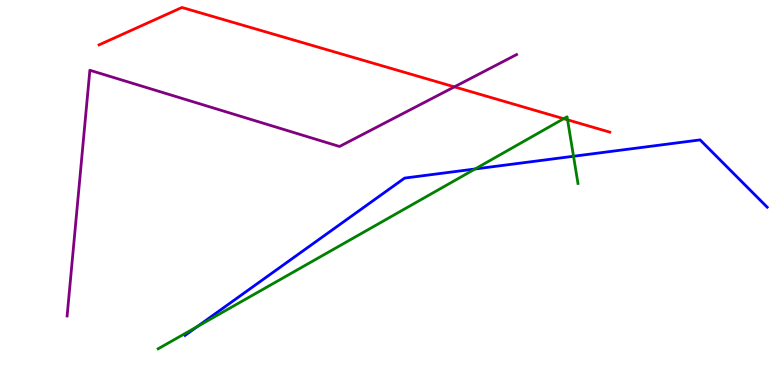[{'lines': ['blue', 'red'], 'intersections': []}, {'lines': ['green', 'red'], 'intersections': [{'x': 7.27, 'y': 6.92}, {'x': 7.32, 'y': 6.89}]}, {'lines': ['purple', 'red'], 'intersections': [{'x': 5.86, 'y': 7.74}]}, {'lines': ['blue', 'green'], 'intersections': [{'x': 2.55, 'y': 1.52}, {'x': 6.13, 'y': 5.61}, {'x': 7.4, 'y': 5.94}]}, {'lines': ['blue', 'purple'], 'intersections': []}, {'lines': ['green', 'purple'], 'intersections': []}]